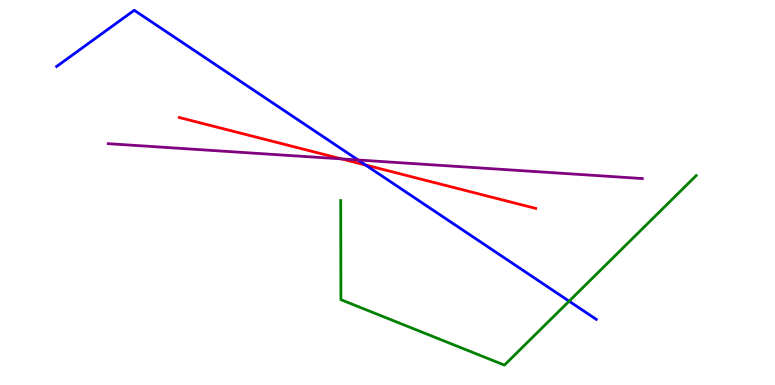[{'lines': ['blue', 'red'], 'intersections': [{'x': 4.72, 'y': 5.71}]}, {'lines': ['green', 'red'], 'intersections': []}, {'lines': ['purple', 'red'], 'intersections': [{'x': 4.41, 'y': 5.87}]}, {'lines': ['blue', 'green'], 'intersections': [{'x': 7.34, 'y': 2.18}]}, {'lines': ['blue', 'purple'], 'intersections': [{'x': 4.62, 'y': 5.84}]}, {'lines': ['green', 'purple'], 'intersections': []}]